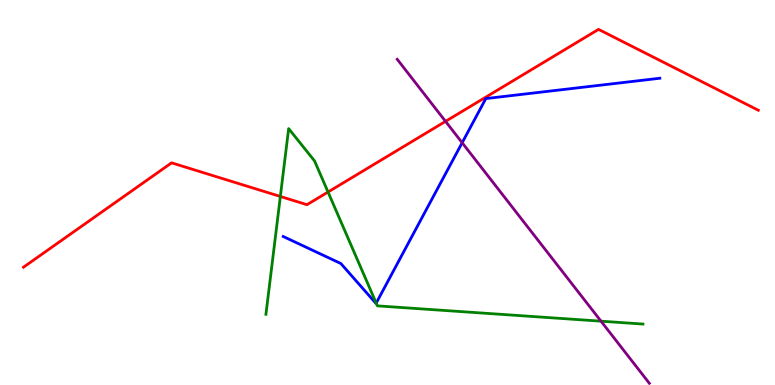[{'lines': ['blue', 'red'], 'intersections': []}, {'lines': ['green', 'red'], 'intersections': [{'x': 3.62, 'y': 4.9}, {'x': 4.23, 'y': 5.01}]}, {'lines': ['purple', 'red'], 'intersections': [{'x': 5.75, 'y': 6.85}]}, {'lines': ['blue', 'green'], 'intersections': [{'x': 4.85, 'y': 2.13}]}, {'lines': ['blue', 'purple'], 'intersections': [{'x': 5.96, 'y': 6.29}]}, {'lines': ['green', 'purple'], 'intersections': [{'x': 7.75, 'y': 1.66}]}]